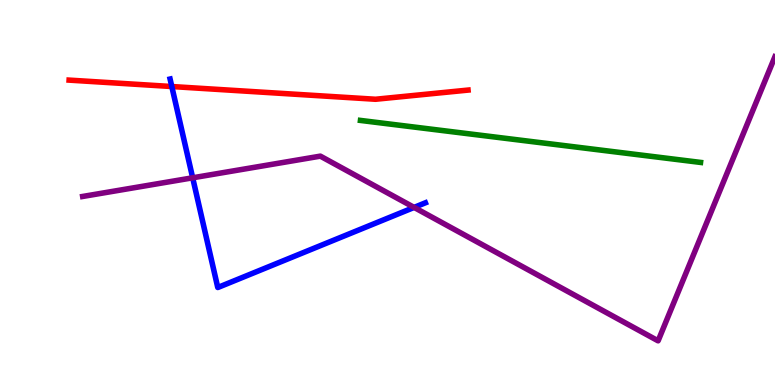[{'lines': ['blue', 'red'], 'intersections': [{'x': 2.22, 'y': 7.75}]}, {'lines': ['green', 'red'], 'intersections': []}, {'lines': ['purple', 'red'], 'intersections': []}, {'lines': ['blue', 'green'], 'intersections': []}, {'lines': ['blue', 'purple'], 'intersections': [{'x': 2.49, 'y': 5.38}, {'x': 5.34, 'y': 4.61}]}, {'lines': ['green', 'purple'], 'intersections': []}]